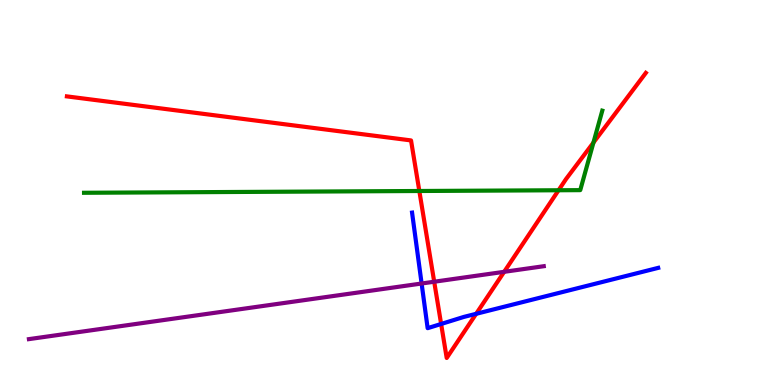[{'lines': ['blue', 'red'], 'intersections': [{'x': 5.69, 'y': 1.58}, {'x': 6.14, 'y': 1.85}]}, {'lines': ['green', 'red'], 'intersections': [{'x': 5.41, 'y': 5.04}, {'x': 7.21, 'y': 5.06}, {'x': 7.66, 'y': 6.3}]}, {'lines': ['purple', 'red'], 'intersections': [{'x': 5.6, 'y': 2.68}, {'x': 6.51, 'y': 2.94}]}, {'lines': ['blue', 'green'], 'intersections': []}, {'lines': ['blue', 'purple'], 'intersections': [{'x': 5.44, 'y': 2.64}]}, {'lines': ['green', 'purple'], 'intersections': []}]